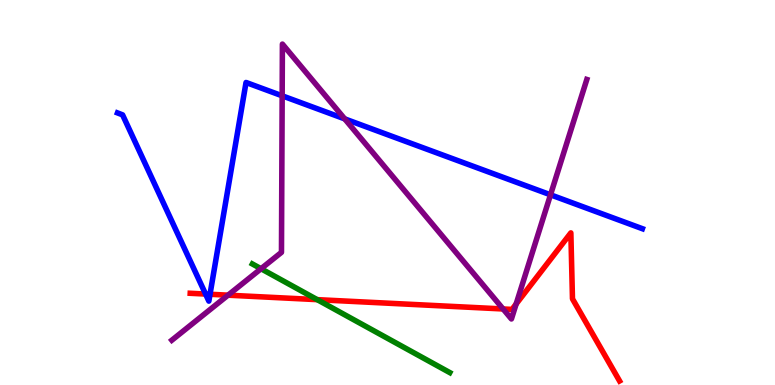[{'lines': ['blue', 'red'], 'intersections': [{'x': 2.65, 'y': 2.36}, {'x': 2.71, 'y': 2.36}]}, {'lines': ['green', 'red'], 'intersections': [{'x': 4.09, 'y': 2.22}]}, {'lines': ['purple', 'red'], 'intersections': [{'x': 2.94, 'y': 2.33}, {'x': 6.49, 'y': 1.97}, {'x': 6.66, 'y': 2.1}]}, {'lines': ['blue', 'green'], 'intersections': []}, {'lines': ['blue', 'purple'], 'intersections': [{'x': 3.64, 'y': 7.51}, {'x': 4.45, 'y': 6.91}, {'x': 7.1, 'y': 4.94}]}, {'lines': ['green', 'purple'], 'intersections': [{'x': 3.37, 'y': 3.02}]}]